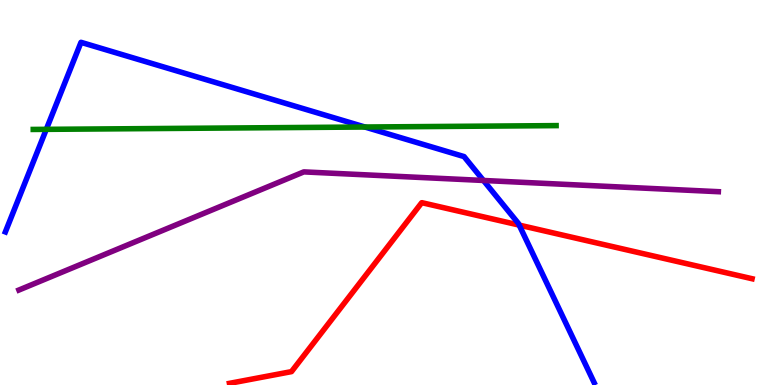[{'lines': ['blue', 'red'], 'intersections': [{'x': 6.7, 'y': 4.15}]}, {'lines': ['green', 'red'], 'intersections': []}, {'lines': ['purple', 'red'], 'intersections': []}, {'lines': ['blue', 'green'], 'intersections': [{'x': 0.597, 'y': 6.64}, {'x': 4.71, 'y': 6.7}]}, {'lines': ['blue', 'purple'], 'intersections': [{'x': 6.24, 'y': 5.31}]}, {'lines': ['green', 'purple'], 'intersections': []}]